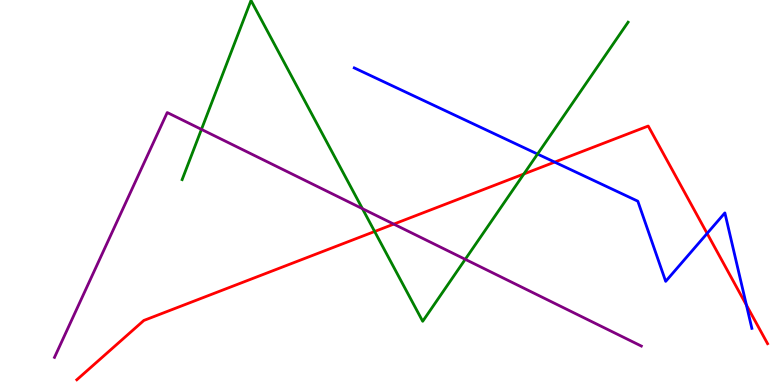[{'lines': ['blue', 'red'], 'intersections': [{'x': 7.16, 'y': 5.79}, {'x': 9.12, 'y': 3.94}, {'x': 9.63, 'y': 2.07}]}, {'lines': ['green', 'red'], 'intersections': [{'x': 4.83, 'y': 3.99}, {'x': 6.76, 'y': 5.48}]}, {'lines': ['purple', 'red'], 'intersections': [{'x': 5.08, 'y': 4.18}]}, {'lines': ['blue', 'green'], 'intersections': [{'x': 6.94, 'y': 6.0}]}, {'lines': ['blue', 'purple'], 'intersections': []}, {'lines': ['green', 'purple'], 'intersections': [{'x': 2.6, 'y': 6.64}, {'x': 4.68, 'y': 4.58}, {'x': 6.0, 'y': 3.26}]}]